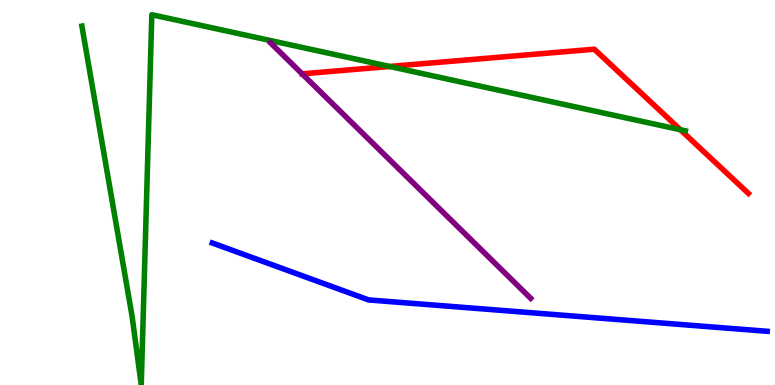[{'lines': ['blue', 'red'], 'intersections': []}, {'lines': ['green', 'red'], 'intersections': [{'x': 5.03, 'y': 8.27}, {'x': 8.78, 'y': 6.63}]}, {'lines': ['purple', 'red'], 'intersections': []}, {'lines': ['blue', 'green'], 'intersections': []}, {'lines': ['blue', 'purple'], 'intersections': []}, {'lines': ['green', 'purple'], 'intersections': []}]